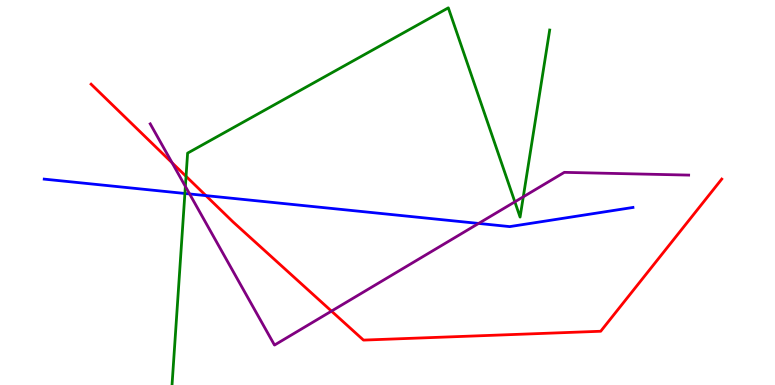[{'lines': ['blue', 'red'], 'intersections': [{'x': 2.66, 'y': 4.92}]}, {'lines': ['green', 'red'], 'intersections': [{'x': 2.4, 'y': 5.42}]}, {'lines': ['purple', 'red'], 'intersections': [{'x': 2.22, 'y': 5.77}, {'x': 4.28, 'y': 1.92}]}, {'lines': ['blue', 'green'], 'intersections': [{'x': 2.39, 'y': 4.97}]}, {'lines': ['blue', 'purple'], 'intersections': [{'x': 2.45, 'y': 4.96}, {'x': 6.18, 'y': 4.2}]}, {'lines': ['green', 'purple'], 'intersections': [{'x': 2.39, 'y': 5.16}, {'x': 6.64, 'y': 4.76}, {'x': 6.75, 'y': 4.89}]}]